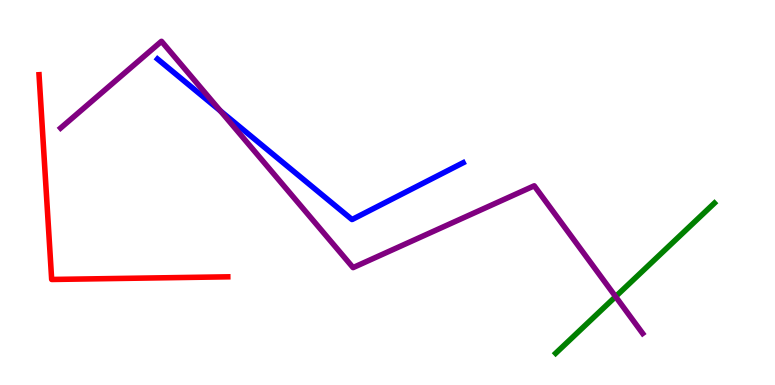[{'lines': ['blue', 'red'], 'intersections': []}, {'lines': ['green', 'red'], 'intersections': []}, {'lines': ['purple', 'red'], 'intersections': []}, {'lines': ['blue', 'green'], 'intersections': []}, {'lines': ['blue', 'purple'], 'intersections': [{'x': 2.84, 'y': 7.12}]}, {'lines': ['green', 'purple'], 'intersections': [{'x': 7.94, 'y': 2.3}]}]